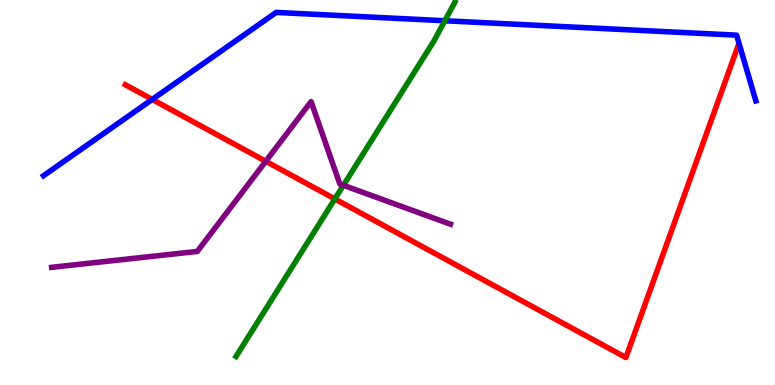[{'lines': ['blue', 'red'], 'intersections': [{'x': 1.96, 'y': 7.42}]}, {'lines': ['green', 'red'], 'intersections': [{'x': 4.32, 'y': 4.83}]}, {'lines': ['purple', 'red'], 'intersections': [{'x': 3.43, 'y': 5.81}]}, {'lines': ['blue', 'green'], 'intersections': [{'x': 5.74, 'y': 9.46}]}, {'lines': ['blue', 'purple'], 'intersections': []}, {'lines': ['green', 'purple'], 'intersections': [{'x': 4.43, 'y': 5.19}]}]